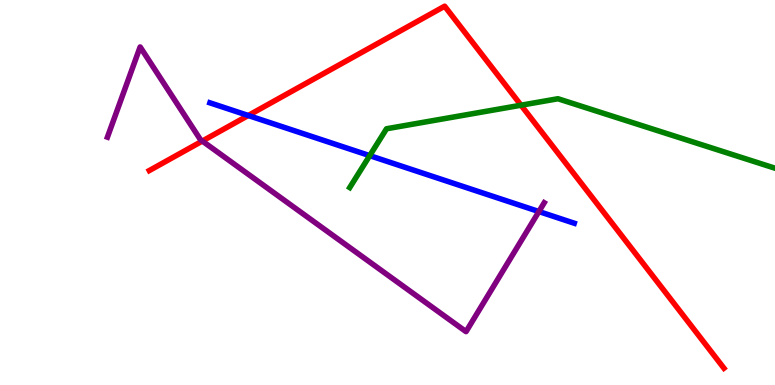[{'lines': ['blue', 'red'], 'intersections': [{'x': 3.2, 'y': 7.0}]}, {'lines': ['green', 'red'], 'intersections': [{'x': 6.72, 'y': 7.27}]}, {'lines': ['purple', 'red'], 'intersections': [{'x': 2.61, 'y': 6.34}]}, {'lines': ['blue', 'green'], 'intersections': [{'x': 4.77, 'y': 5.96}]}, {'lines': ['blue', 'purple'], 'intersections': [{'x': 6.95, 'y': 4.51}]}, {'lines': ['green', 'purple'], 'intersections': []}]